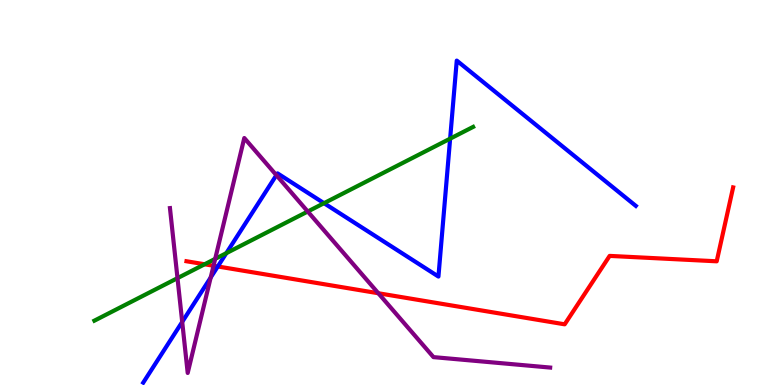[{'lines': ['blue', 'red'], 'intersections': [{'x': 2.81, 'y': 3.08}]}, {'lines': ['green', 'red'], 'intersections': [{'x': 2.64, 'y': 3.14}]}, {'lines': ['purple', 'red'], 'intersections': [{'x': 2.76, 'y': 3.1}, {'x': 4.88, 'y': 2.38}]}, {'lines': ['blue', 'green'], 'intersections': [{'x': 2.92, 'y': 3.42}, {'x': 4.18, 'y': 4.72}, {'x': 5.81, 'y': 6.4}]}, {'lines': ['blue', 'purple'], 'intersections': [{'x': 2.35, 'y': 1.64}, {'x': 2.72, 'y': 2.79}, {'x': 3.57, 'y': 5.45}]}, {'lines': ['green', 'purple'], 'intersections': [{'x': 2.29, 'y': 2.78}, {'x': 2.78, 'y': 3.28}, {'x': 3.97, 'y': 4.51}]}]